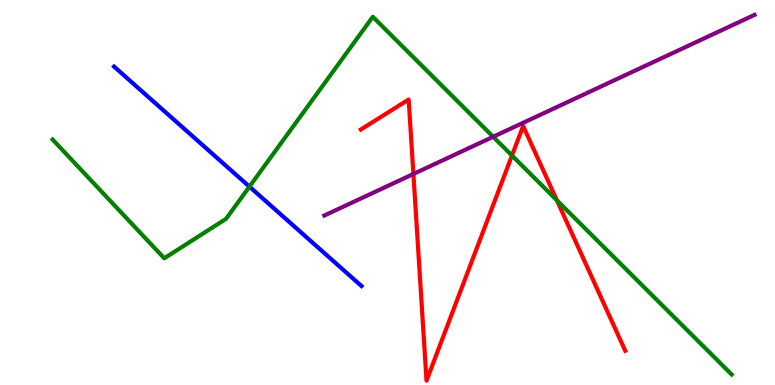[{'lines': ['blue', 'red'], 'intersections': []}, {'lines': ['green', 'red'], 'intersections': [{'x': 6.61, 'y': 5.96}, {'x': 7.19, 'y': 4.8}]}, {'lines': ['purple', 'red'], 'intersections': [{'x': 5.33, 'y': 5.48}]}, {'lines': ['blue', 'green'], 'intersections': [{'x': 3.22, 'y': 5.15}]}, {'lines': ['blue', 'purple'], 'intersections': []}, {'lines': ['green', 'purple'], 'intersections': [{'x': 6.36, 'y': 6.45}]}]